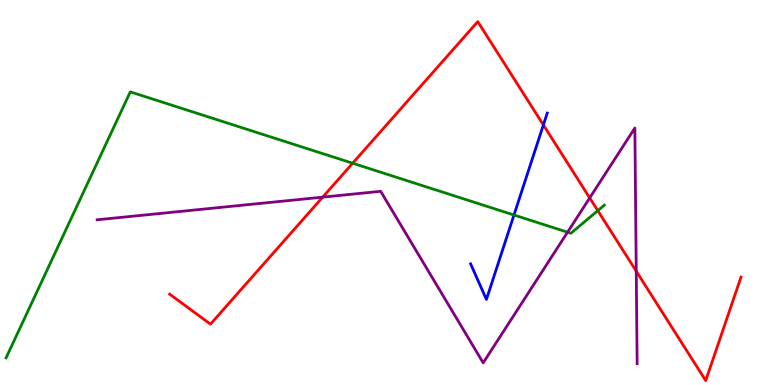[{'lines': ['blue', 'red'], 'intersections': [{'x': 7.01, 'y': 6.75}]}, {'lines': ['green', 'red'], 'intersections': [{'x': 4.55, 'y': 5.76}, {'x': 7.71, 'y': 4.53}]}, {'lines': ['purple', 'red'], 'intersections': [{'x': 4.16, 'y': 4.88}, {'x': 7.61, 'y': 4.86}, {'x': 8.21, 'y': 2.96}]}, {'lines': ['blue', 'green'], 'intersections': [{'x': 6.63, 'y': 4.42}]}, {'lines': ['blue', 'purple'], 'intersections': []}, {'lines': ['green', 'purple'], 'intersections': [{'x': 7.32, 'y': 3.97}]}]